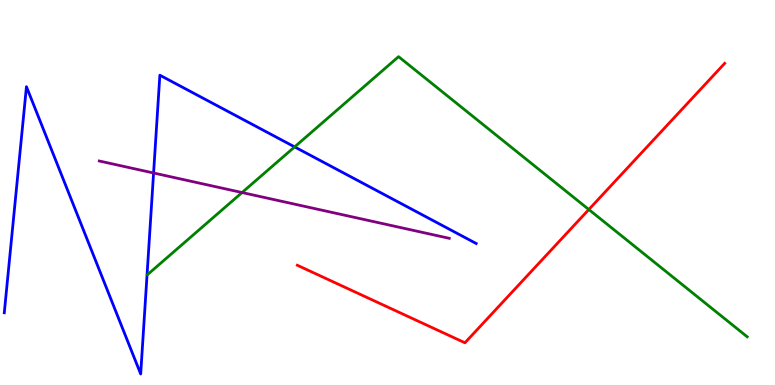[{'lines': ['blue', 'red'], 'intersections': []}, {'lines': ['green', 'red'], 'intersections': [{'x': 7.6, 'y': 4.56}]}, {'lines': ['purple', 'red'], 'intersections': []}, {'lines': ['blue', 'green'], 'intersections': [{'x': 3.8, 'y': 6.18}]}, {'lines': ['blue', 'purple'], 'intersections': [{'x': 1.98, 'y': 5.51}]}, {'lines': ['green', 'purple'], 'intersections': [{'x': 3.12, 'y': 5.0}]}]